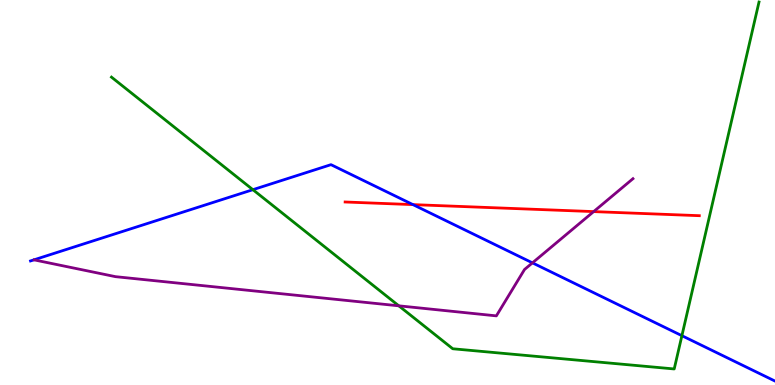[{'lines': ['blue', 'red'], 'intersections': [{'x': 5.33, 'y': 4.69}]}, {'lines': ['green', 'red'], 'intersections': []}, {'lines': ['purple', 'red'], 'intersections': [{'x': 7.66, 'y': 4.5}]}, {'lines': ['blue', 'green'], 'intersections': [{'x': 3.26, 'y': 5.07}, {'x': 8.8, 'y': 1.28}]}, {'lines': ['blue', 'purple'], 'intersections': [{'x': 6.87, 'y': 3.17}]}, {'lines': ['green', 'purple'], 'intersections': [{'x': 5.15, 'y': 2.06}]}]